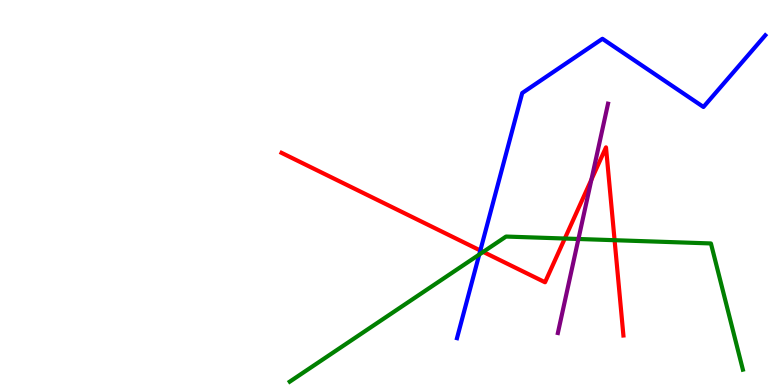[{'lines': ['blue', 'red'], 'intersections': [{'x': 6.2, 'y': 3.49}]}, {'lines': ['green', 'red'], 'intersections': [{'x': 6.23, 'y': 3.46}, {'x': 7.29, 'y': 3.8}, {'x': 7.93, 'y': 3.76}]}, {'lines': ['purple', 'red'], 'intersections': [{'x': 7.63, 'y': 5.34}]}, {'lines': ['blue', 'green'], 'intersections': [{'x': 6.18, 'y': 3.39}]}, {'lines': ['blue', 'purple'], 'intersections': []}, {'lines': ['green', 'purple'], 'intersections': [{'x': 7.46, 'y': 3.79}]}]